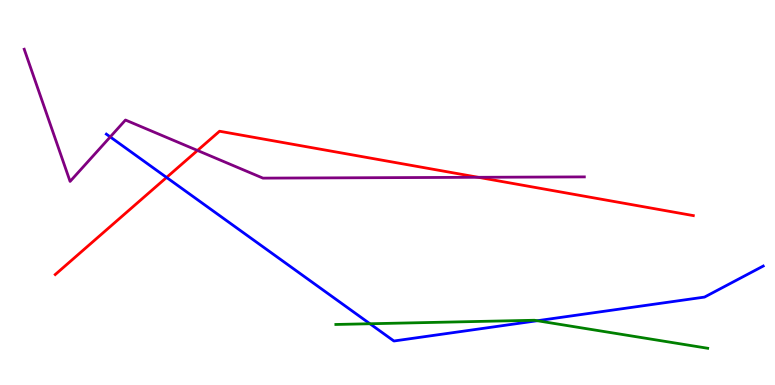[{'lines': ['blue', 'red'], 'intersections': [{'x': 2.15, 'y': 5.39}]}, {'lines': ['green', 'red'], 'intersections': []}, {'lines': ['purple', 'red'], 'intersections': [{'x': 2.55, 'y': 6.09}, {'x': 6.17, 'y': 5.39}]}, {'lines': ['blue', 'green'], 'intersections': [{'x': 4.77, 'y': 1.59}, {'x': 6.93, 'y': 1.67}]}, {'lines': ['blue', 'purple'], 'intersections': [{'x': 1.42, 'y': 6.44}]}, {'lines': ['green', 'purple'], 'intersections': []}]